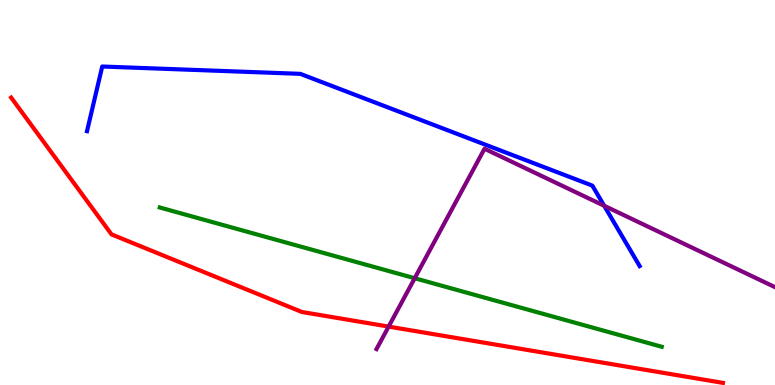[{'lines': ['blue', 'red'], 'intersections': []}, {'lines': ['green', 'red'], 'intersections': []}, {'lines': ['purple', 'red'], 'intersections': [{'x': 5.01, 'y': 1.52}]}, {'lines': ['blue', 'green'], 'intersections': []}, {'lines': ['blue', 'purple'], 'intersections': [{'x': 7.8, 'y': 4.66}]}, {'lines': ['green', 'purple'], 'intersections': [{'x': 5.35, 'y': 2.77}]}]